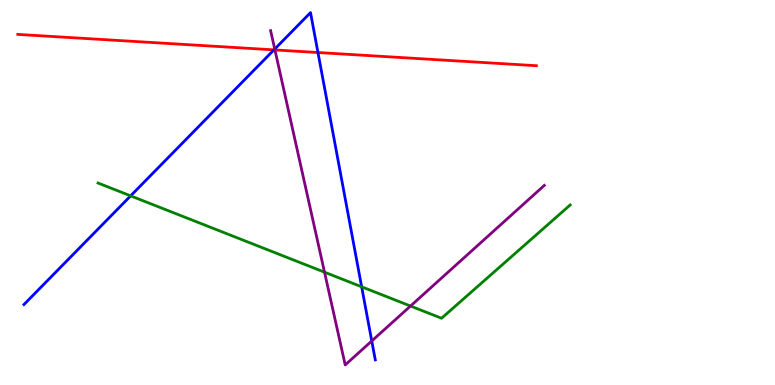[{'lines': ['blue', 'red'], 'intersections': [{'x': 3.53, 'y': 8.7}, {'x': 4.1, 'y': 8.64}]}, {'lines': ['green', 'red'], 'intersections': []}, {'lines': ['purple', 'red'], 'intersections': [{'x': 3.55, 'y': 8.7}]}, {'lines': ['blue', 'green'], 'intersections': [{'x': 1.69, 'y': 4.91}, {'x': 4.67, 'y': 2.55}]}, {'lines': ['blue', 'purple'], 'intersections': [{'x': 3.54, 'y': 8.73}, {'x': 4.8, 'y': 1.14}]}, {'lines': ['green', 'purple'], 'intersections': [{'x': 4.19, 'y': 2.93}, {'x': 5.3, 'y': 2.05}]}]